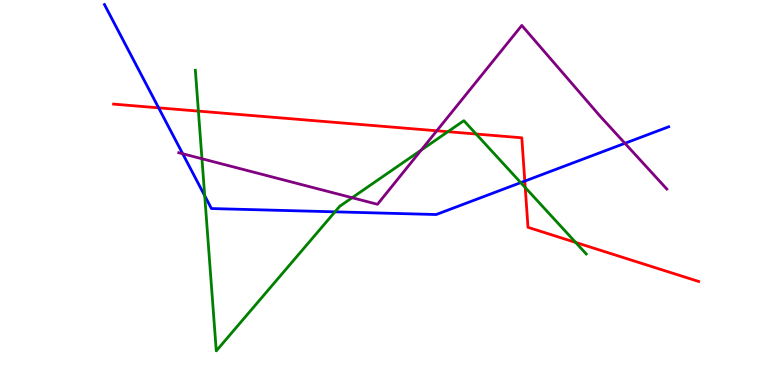[{'lines': ['blue', 'red'], 'intersections': [{'x': 2.05, 'y': 7.2}, {'x': 6.77, 'y': 5.3}]}, {'lines': ['green', 'red'], 'intersections': [{'x': 2.56, 'y': 7.11}, {'x': 5.78, 'y': 6.58}, {'x': 6.14, 'y': 6.52}, {'x': 6.78, 'y': 5.13}, {'x': 7.43, 'y': 3.7}]}, {'lines': ['purple', 'red'], 'intersections': [{'x': 5.64, 'y': 6.6}]}, {'lines': ['blue', 'green'], 'intersections': [{'x': 2.64, 'y': 4.92}, {'x': 4.32, 'y': 4.5}, {'x': 6.72, 'y': 5.26}]}, {'lines': ['blue', 'purple'], 'intersections': [{'x': 2.36, 'y': 6.01}, {'x': 8.06, 'y': 6.28}]}, {'lines': ['green', 'purple'], 'intersections': [{'x': 2.61, 'y': 5.88}, {'x': 4.54, 'y': 4.86}, {'x': 5.43, 'y': 6.1}]}]